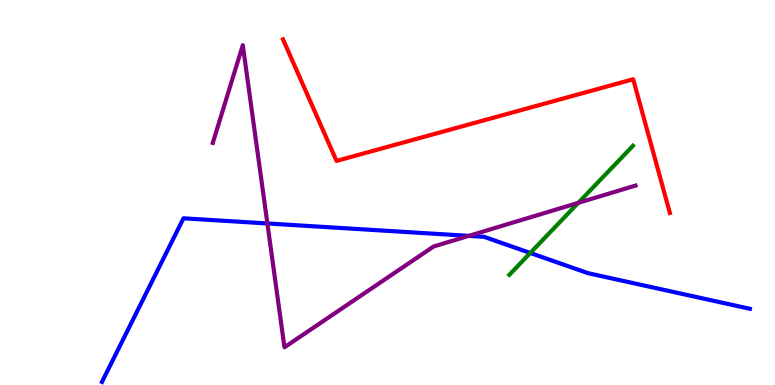[{'lines': ['blue', 'red'], 'intersections': []}, {'lines': ['green', 'red'], 'intersections': []}, {'lines': ['purple', 'red'], 'intersections': []}, {'lines': ['blue', 'green'], 'intersections': [{'x': 6.84, 'y': 3.43}]}, {'lines': ['blue', 'purple'], 'intersections': [{'x': 3.45, 'y': 4.2}, {'x': 6.05, 'y': 3.87}]}, {'lines': ['green', 'purple'], 'intersections': [{'x': 7.46, 'y': 4.73}]}]